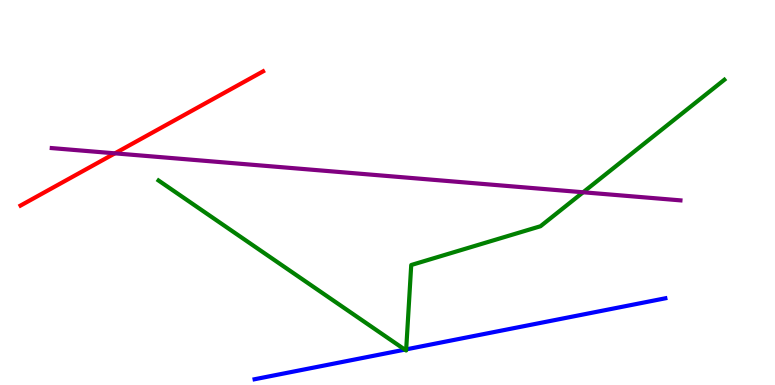[{'lines': ['blue', 'red'], 'intersections': []}, {'lines': ['green', 'red'], 'intersections': []}, {'lines': ['purple', 'red'], 'intersections': [{'x': 1.48, 'y': 6.02}]}, {'lines': ['blue', 'green'], 'intersections': [{'x': 5.22, 'y': 0.919}, {'x': 5.24, 'y': 0.926}]}, {'lines': ['blue', 'purple'], 'intersections': []}, {'lines': ['green', 'purple'], 'intersections': [{'x': 7.52, 'y': 5.01}]}]